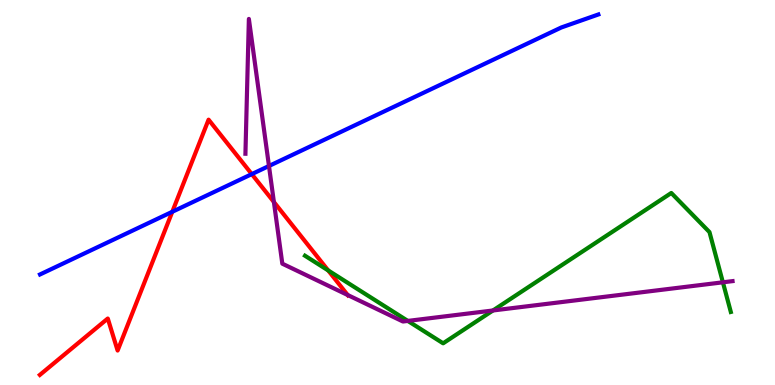[{'lines': ['blue', 'red'], 'intersections': [{'x': 2.22, 'y': 4.5}, {'x': 3.25, 'y': 5.48}]}, {'lines': ['green', 'red'], 'intersections': [{'x': 4.23, 'y': 2.98}]}, {'lines': ['purple', 'red'], 'intersections': [{'x': 3.53, 'y': 4.75}, {'x': 4.49, 'y': 2.34}]}, {'lines': ['blue', 'green'], 'intersections': []}, {'lines': ['blue', 'purple'], 'intersections': [{'x': 3.47, 'y': 5.69}]}, {'lines': ['green', 'purple'], 'intersections': [{'x': 5.26, 'y': 1.66}, {'x': 6.36, 'y': 1.94}, {'x': 9.33, 'y': 2.67}]}]